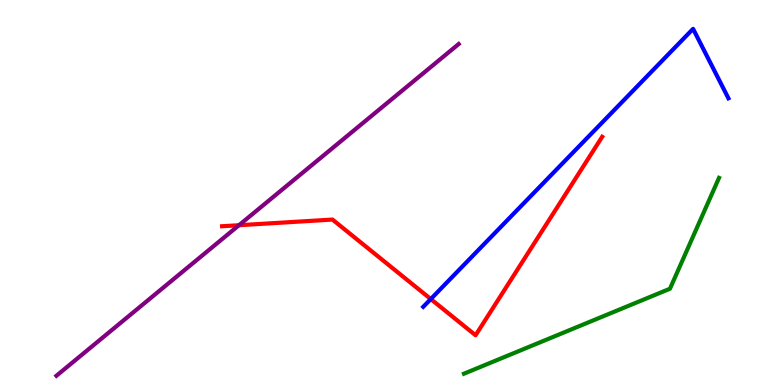[{'lines': ['blue', 'red'], 'intersections': [{'x': 5.56, 'y': 2.23}]}, {'lines': ['green', 'red'], 'intersections': []}, {'lines': ['purple', 'red'], 'intersections': [{'x': 3.08, 'y': 4.15}]}, {'lines': ['blue', 'green'], 'intersections': []}, {'lines': ['blue', 'purple'], 'intersections': []}, {'lines': ['green', 'purple'], 'intersections': []}]